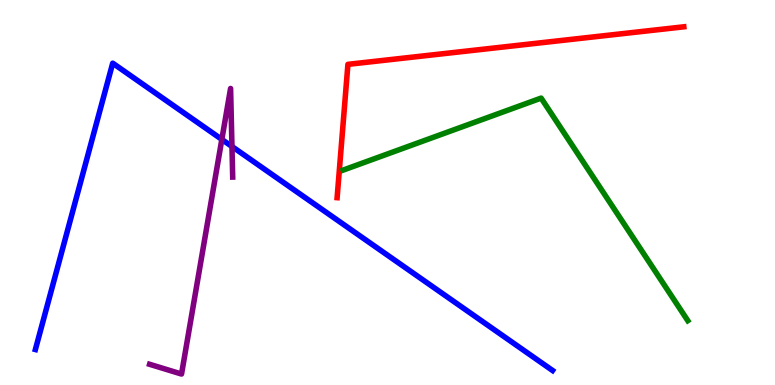[{'lines': ['blue', 'red'], 'intersections': []}, {'lines': ['green', 'red'], 'intersections': []}, {'lines': ['purple', 'red'], 'intersections': []}, {'lines': ['blue', 'green'], 'intersections': []}, {'lines': ['blue', 'purple'], 'intersections': [{'x': 2.86, 'y': 6.38}, {'x': 2.99, 'y': 6.19}]}, {'lines': ['green', 'purple'], 'intersections': []}]